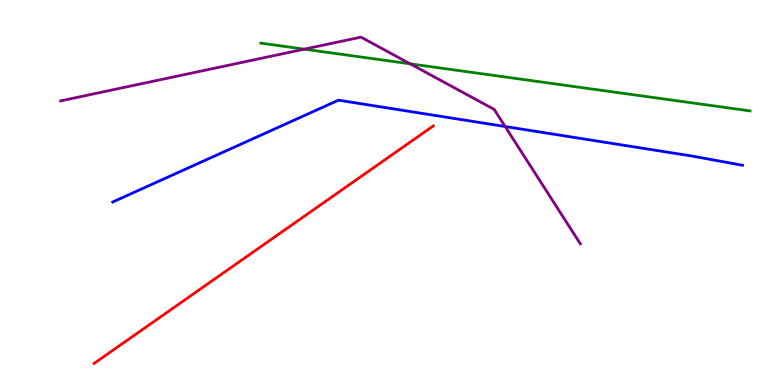[{'lines': ['blue', 'red'], 'intersections': []}, {'lines': ['green', 'red'], 'intersections': []}, {'lines': ['purple', 'red'], 'intersections': []}, {'lines': ['blue', 'green'], 'intersections': []}, {'lines': ['blue', 'purple'], 'intersections': [{'x': 6.52, 'y': 6.71}]}, {'lines': ['green', 'purple'], 'intersections': [{'x': 3.93, 'y': 8.72}, {'x': 5.29, 'y': 8.34}]}]